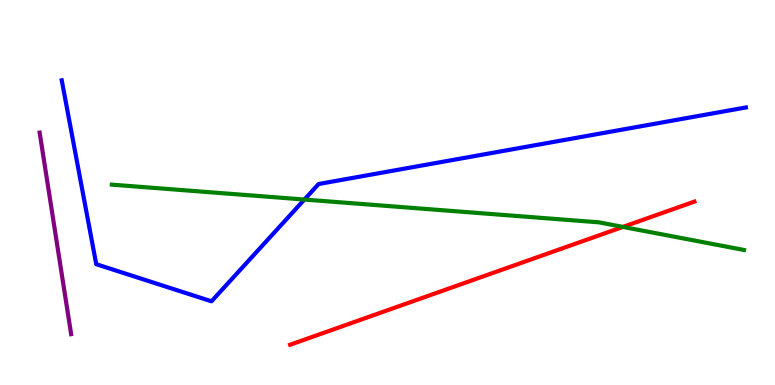[{'lines': ['blue', 'red'], 'intersections': []}, {'lines': ['green', 'red'], 'intersections': [{'x': 8.04, 'y': 4.11}]}, {'lines': ['purple', 'red'], 'intersections': []}, {'lines': ['blue', 'green'], 'intersections': [{'x': 3.93, 'y': 4.82}]}, {'lines': ['blue', 'purple'], 'intersections': []}, {'lines': ['green', 'purple'], 'intersections': []}]